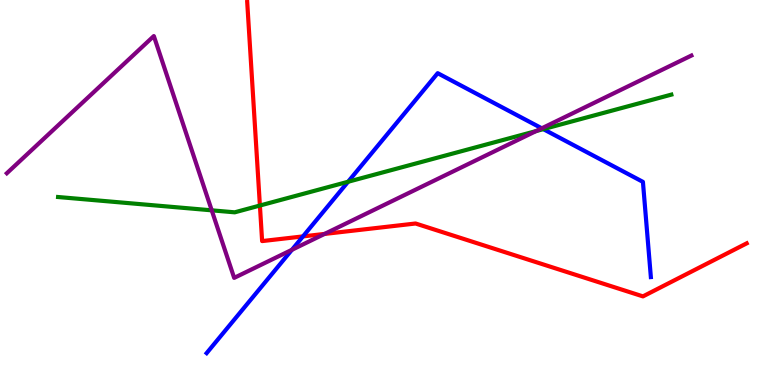[{'lines': ['blue', 'red'], 'intersections': [{'x': 3.91, 'y': 3.86}]}, {'lines': ['green', 'red'], 'intersections': [{'x': 3.35, 'y': 4.66}]}, {'lines': ['purple', 'red'], 'intersections': [{'x': 4.19, 'y': 3.92}]}, {'lines': ['blue', 'green'], 'intersections': [{'x': 4.49, 'y': 5.28}, {'x': 7.01, 'y': 6.65}]}, {'lines': ['blue', 'purple'], 'intersections': [{'x': 3.77, 'y': 3.51}, {'x': 6.99, 'y': 6.67}]}, {'lines': ['green', 'purple'], 'intersections': [{'x': 2.73, 'y': 4.54}, {'x': 6.92, 'y': 6.59}]}]